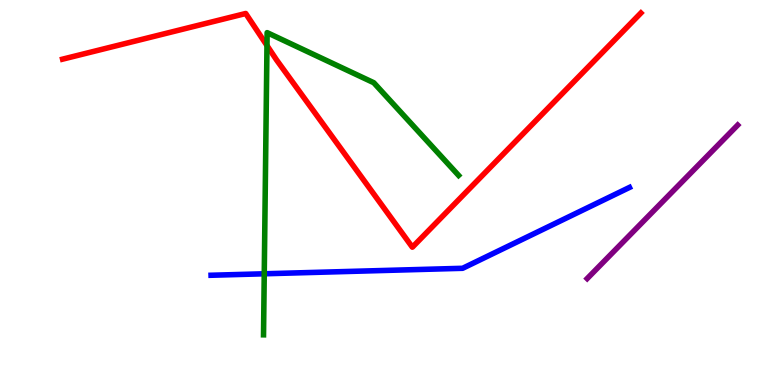[{'lines': ['blue', 'red'], 'intersections': []}, {'lines': ['green', 'red'], 'intersections': [{'x': 3.44, 'y': 8.82}]}, {'lines': ['purple', 'red'], 'intersections': []}, {'lines': ['blue', 'green'], 'intersections': [{'x': 3.41, 'y': 2.89}]}, {'lines': ['blue', 'purple'], 'intersections': []}, {'lines': ['green', 'purple'], 'intersections': []}]